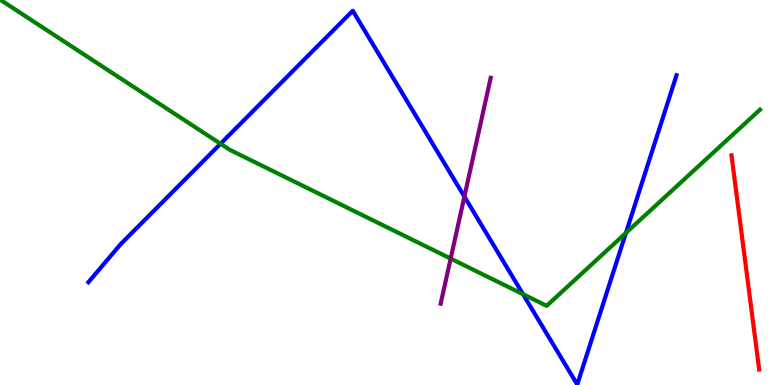[{'lines': ['blue', 'red'], 'intersections': []}, {'lines': ['green', 'red'], 'intersections': []}, {'lines': ['purple', 'red'], 'intersections': []}, {'lines': ['blue', 'green'], 'intersections': [{'x': 2.85, 'y': 6.27}, {'x': 6.75, 'y': 2.36}, {'x': 8.08, 'y': 3.95}]}, {'lines': ['blue', 'purple'], 'intersections': [{'x': 5.99, 'y': 4.89}]}, {'lines': ['green', 'purple'], 'intersections': [{'x': 5.81, 'y': 3.28}]}]